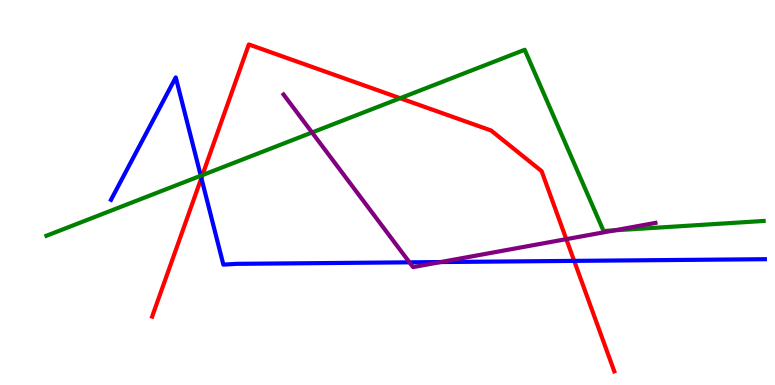[{'lines': ['blue', 'red'], 'intersections': [{'x': 2.6, 'y': 5.37}, {'x': 7.41, 'y': 3.22}]}, {'lines': ['green', 'red'], 'intersections': [{'x': 2.61, 'y': 5.45}, {'x': 5.16, 'y': 7.45}]}, {'lines': ['purple', 'red'], 'intersections': [{'x': 7.31, 'y': 3.79}]}, {'lines': ['blue', 'green'], 'intersections': [{'x': 2.59, 'y': 5.44}]}, {'lines': ['blue', 'purple'], 'intersections': [{'x': 5.28, 'y': 3.19}, {'x': 5.69, 'y': 3.19}]}, {'lines': ['green', 'purple'], 'intersections': [{'x': 4.03, 'y': 6.56}, {'x': 7.93, 'y': 4.02}]}]